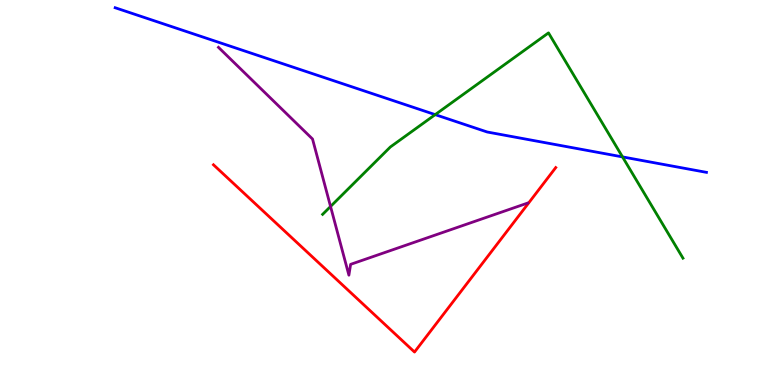[{'lines': ['blue', 'red'], 'intersections': []}, {'lines': ['green', 'red'], 'intersections': []}, {'lines': ['purple', 'red'], 'intersections': []}, {'lines': ['blue', 'green'], 'intersections': [{'x': 5.62, 'y': 7.02}, {'x': 8.03, 'y': 5.92}]}, {'lines': ['blue', 'purple'], 'intersections': []}, {'lines': ['green', 'purple'], 'intersections': [{'x': 4.27, 'y': 4.64}]}]